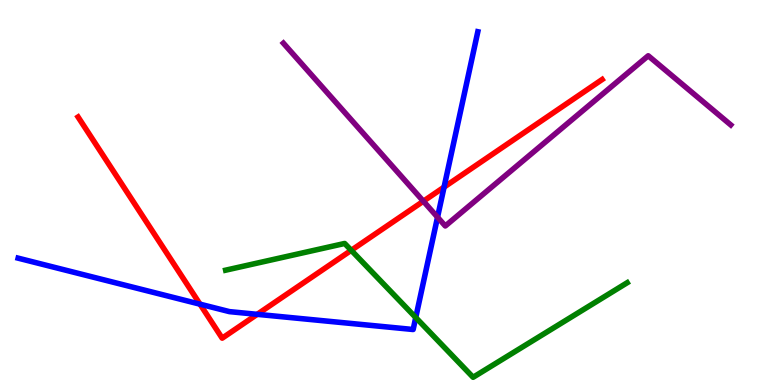[{'lines': ['blue', 'red'], 'intersections': [{'x': 2.58, 'y': 2.1}, {'x': 3.32, 'y': 1.84}, {'x': 5.73, 'y': 5.14}]}, {'lines': ['green', 'red'], 'intersections': [{'x': 4.53, 'y': 3.5}]}, {'lines': ['purple', 'red'], 'intersections': [{'x': 5.46, 'y': 4.77}]}, {'lines': ['blue', 'green'], 'intersections': [{'x': 5.36, 'y': 1.75}]}, {'lines': ['blue', 'purple'], 'intersections': [{'x': 5.65, 'y': 4.36}]}, {'lines': ['green', 'purple'], 'intersections': []}]